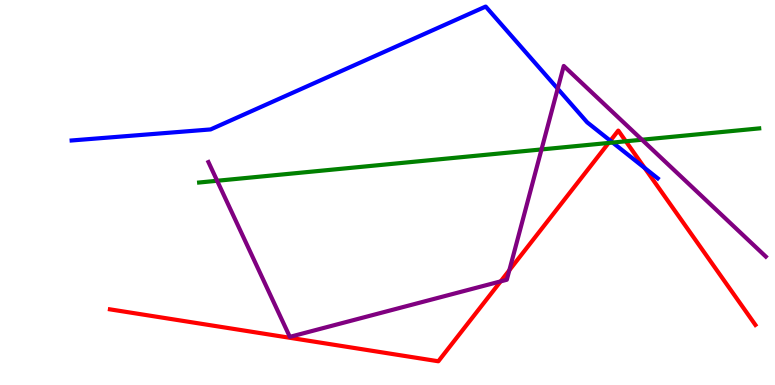[{'lines': ['blue', 'red'], 'intersections': [{'x': 7.88, 'y': 6.34}, {'x': 8.32, 'y': 5.64}]}, {'lines': ['green', 'red'], 'intersections': [{'x': 7.85, 'y': 6.29}, {'x': 8.08, 'y': 6.33}]}, {'lines': ['purple', 'red'], 'intersections': [{'x': 6.46, 'y': 2.69}, {'x': 6.57, 'y': 2.98}]}, {'lines': ['blue', 'green'], 'intersections': [{'x': 7.91, 'y': 6.3}]}, {'lines': ['blue', 'purple'], 'intersections': [{'x': 7.2, 'y': 7.7}]}, {'lines': ['green', 'purple'], 'intersections': [{'x': 2.8, 'y': 5.3}, {'x': 6.99, 'y': 6.12}, {'x': 8.28, 'y': 6.37}]}]